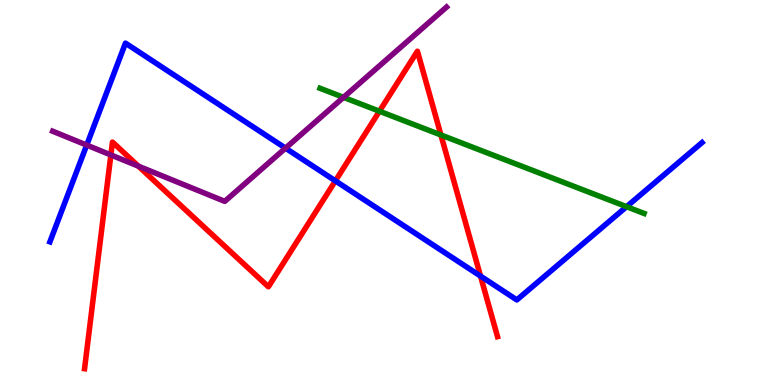[{'lines': ['blue', 'red'], 'intersections': [{'x': 4.33, 'y': 5.3}, {'x': 6.2, 'y': 2.83}]}, {'lines': ['green', 'red'], 'intersections': [{'x': 4.9, 'y': 7.11}, {'x': 5.69, 'y': 6.49}]}, {'lines': ['purple', 'red'], 'intersections': [{'x': 1.43, 'y': 5.98}, {'x': 1.79, 'y': 5.68}]}, {'lines': ['blue', 'green'], 'intersections': [{'x': 8.08, 'y': 4.63}]}, {'lines': ['blue', 'purple'], 'intersections': [{'x': 1.12, 'y': 6.23}, {'x': 3.68, 'y': 6.15}]}, {'lines': ['green', 'purple'], 'intersections': [{'x': 4.43, 'y': 7.47}]}]